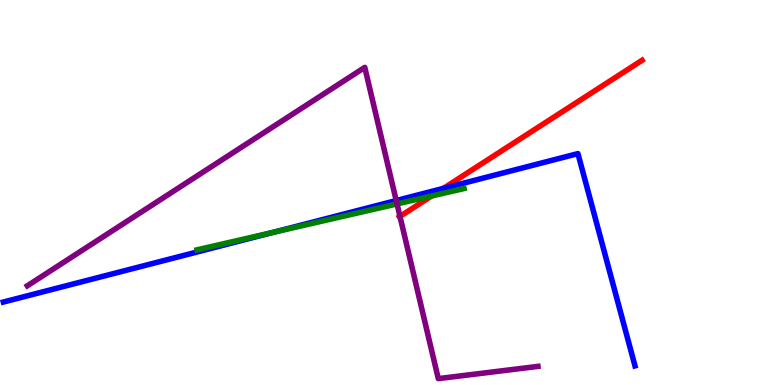[{'lines': ['blue', 'red'], 'intersections': [{'x': 5.72, 'y': 5.11}]}, {'lines': ['green', 'red'], 'intersections': [{'x': 5.57, 'y': 4.91}]}, {'lines': ['purple', 'red'], 'intersections': [{'x': 5.16, 'y': 4.38}]}, {'lines': ['blue', 'green'], 'intersections': [{'x': 3.52, 'y': 3.96}]}, {'lines': ['blue', 'purple'], 'intersections': [{'x': 5.11, 'y': 4.79}]}, {'lines': ['green', 'purple'], 'intersections': [{'x': 5.12, 'y': 4.7}]}]